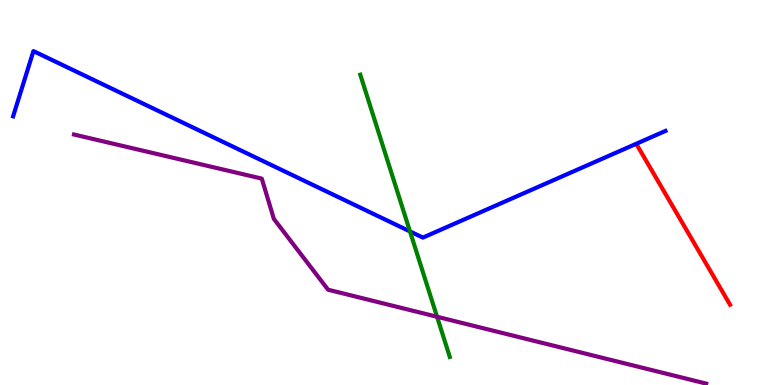[{'lines': ['blue', 'red'], 'intersections': []}, {'lines': ['green', 'red'], 'intersections': []}, {'lines': ['purple', 'red'], 'intersections': []}, {'lines': ['blue', 'green'], 'intersections': [{'x': 5.29, 'y': 3.99}]}, {'lines': ['blue', 'purple'], 'intersections': []}, {'lines': ['green', 'purple'], 'intersections': [{'x': 5.64, 'y': 1.77}]}]